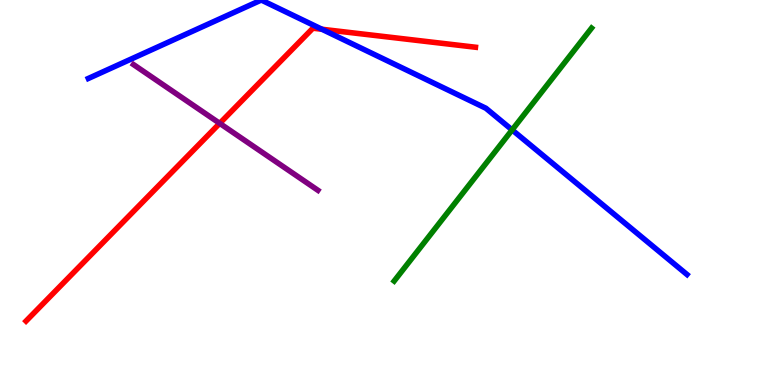[{'lines': ['blue', 'red'], 'intersections': [{'x': 4.15, 'y': 9.24}]}, {'lines': ['green', 'red'], 'intersections': []}, {'lines': ['purple', 'red'], 'intersections': [{'x': 2.84, 'y': 6.8}]}, {'lines': ['blue', 'green'], 'intersections': [{'x': 6.61, 'y': 6.63}]}, {'lines': ['blue', 'purple'], 'intersections': []}, {'lines': ['green', 'purple'], 'intersections': []}]